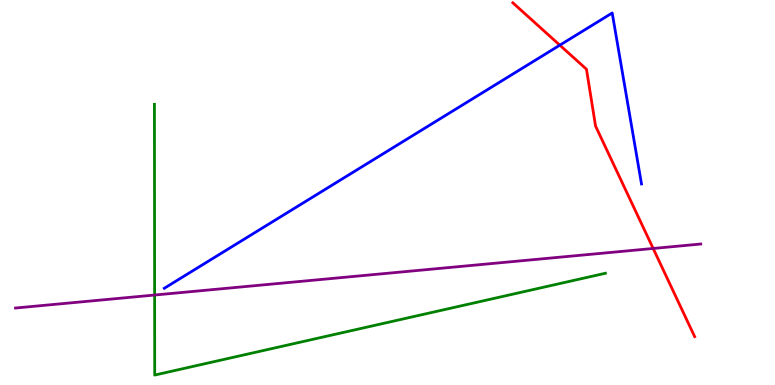[{'lines': ['blue', 'red'], 'intersections': [{'x': 7.22, 'y': 8.83}]}, {'lines': ['green', 'red'], 'intersections': []}, {'lines': ['purple', 'red'], 'intersections': [{'x': 8.43, 'y': 3.55}]}, {'lines': ['blue', 'green'], 'intersections': []}, {'lines': ['blue', 'purple'], 'intersections': []}, {'lines': ['green', 'purple'], 'intersections': [{'x': 2.0, 'y': 2.34}]}]